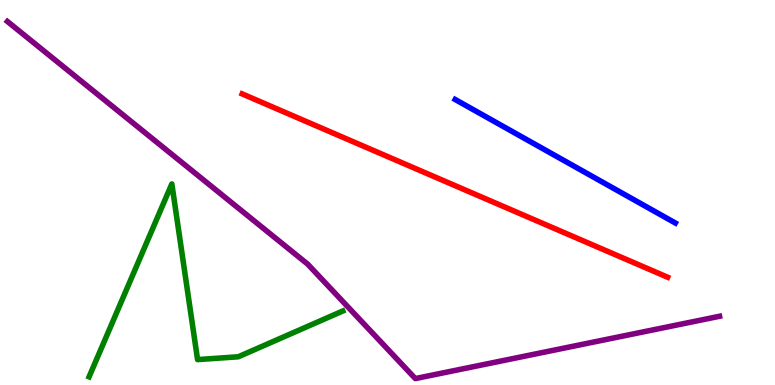[{'lines': ['blue', 'red'], 'intersections': []}, {'lines': ['green', 'red'], 'intersections': []}, {'lines': ['purple', 'red'], 'intersections': []}, {'lines': ['blue', 'green'], 'intersections': []}, {'lines': ['blue', 'purple'], 'intersections': []}, {'lines': ['green', 'purple'], 'intersections': []}]